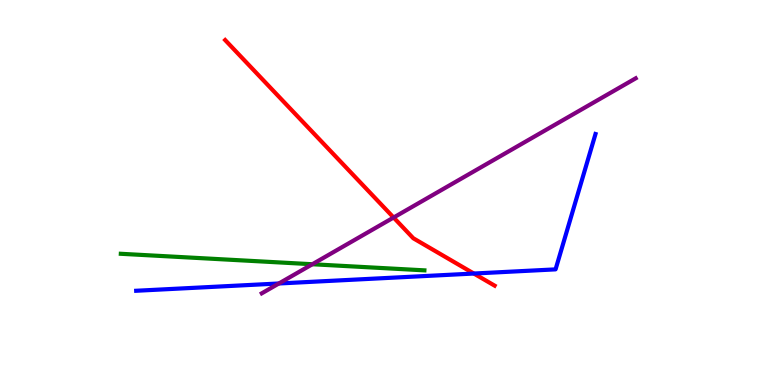[{'lines': ['blue', 'red'], 'intersections': [{'x': 6.11, 'y': 2.9}]}, {'lines': ['green', 'red'], 'intersections': []}, {'lines': ['purple', 'red'], 'intersections': [{'x': 5.08, 'y': 4.35}]}, {'lines': ['blue', 'green'], 'intersections': []}, {'lines': ['blue', 'purple'], 'intersections': [{'x': 3.6, 'y': 2.64}]}, {'lines': ['green', 'purple'], 'intersections': [{'x': 4.03, 'y': 3.14}]}]